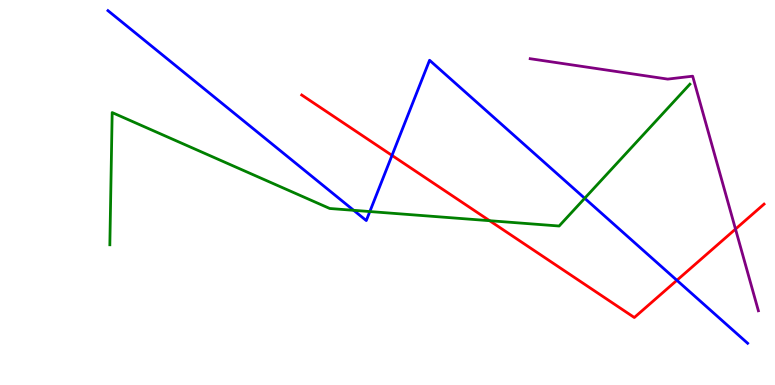[{'lines': ['blue', 'red'], 'intersections': [{'x': 5.06, 'y': 5.96}, {'x': 8.73, 'y': 2.72}]}, {'lines': ['green', 'red'], 'intersections': [{'x': 6.32, 'y': 4.27}]}, {'lines': ['purple', 'red'], 'intersections': [{'x': 9.49, 'y': 4.05}]}, {'lines': ['blue', 'green'], 'intersections': [{'x': 4.56, 'y': 4.54}, {'x': 4.77, 'y': 4.51}, {'x': 7.54, 'y': 4.85}]}, {'lines': ['blue', 'purple'], 'intersections': []}, {'lines': ['green', 'purple'], 'intersections': []}]